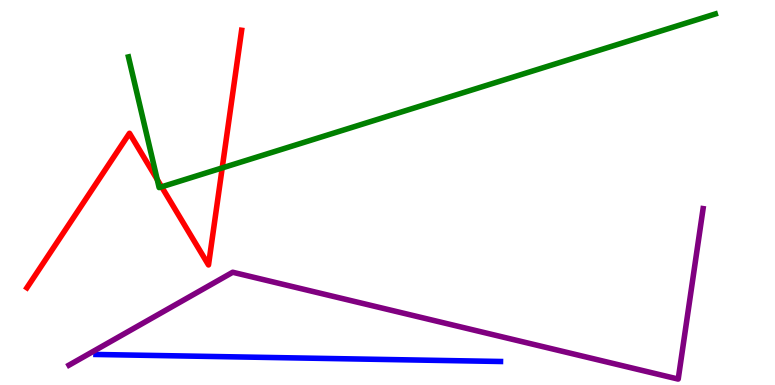[{'lines': ['blue', 'red'], 'intersections': []}, {'lines': ['green', 'red'], 'intersections': [{'x': 2.03, 'y': 5.34}, {'x': 2.09, 'y': 5.15}, {'x': 2.87, 'y': 5.64}]}, {'lines': ['purple', 'red'], 'intersections': []}, {'lines': ['blue', 'green'], 'intersections': []}, {'lines': ['blue', 'purple'], 'intersections': []}, {'lines': ['green', 'purple'], 'intersections': []}]